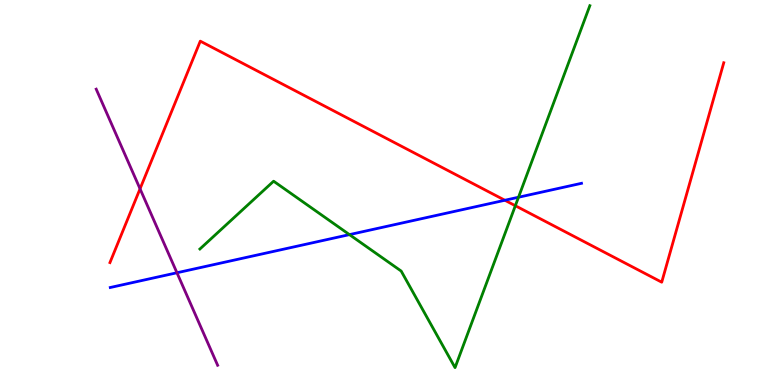[{'lines': ['blue', 'red'], 'intersections': [{'x': 6.51, 'y': 4.8}]}, {'lines': ['green', 'red'], 'intersections': [{'x': 6.65, 'y': 4.66}]}, {'lines': ['purple', 'red'], 'intersections': [{'x': 1.81, 'y': 5.1}]}, {'lines': ['blue', 'green'], 'intersections': [{'x': 4.51, 'y': 3.91}, {'x': 6.69, 'y': 4.88}]}, {'lines': ['blue', 'purple'], 'intersections': [{'x': 2.28, 'y': 2.92}]}, {'lines': ['green', 'purple'], 'intersections': []}]